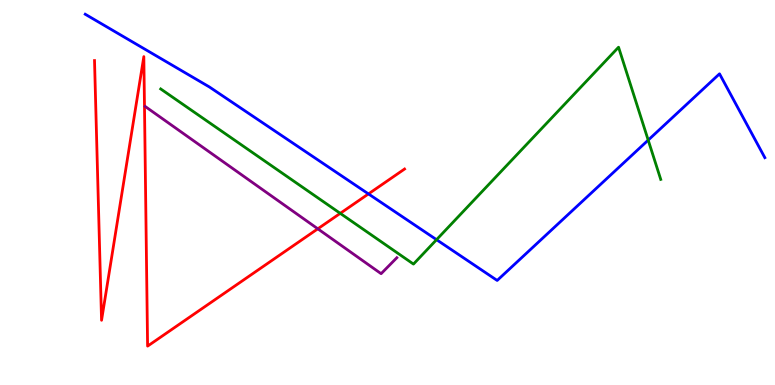[{'lines': ['blue', 'red'], 'intersections': [{'x': 4.75, 'y': 4.96}]}, {'lines': ['green', 'red'], 'intersections': [{'x': 4.39, 'y': 4.46}]}, {'lines': ['purple', 'red'], 'intersections': [{'x': 4.1, 'y': 4.06}]}, {'lines': ['blue', 'green'], 'intersections': [{'x': 5.63, 'y': 3.77}, {'x': 8.36, 'y': 6.36}]}, {'lines': ['blue', 'purple'], 'intersections': []}, {'lines': ['green', 'purple'], 'intersections': []}]